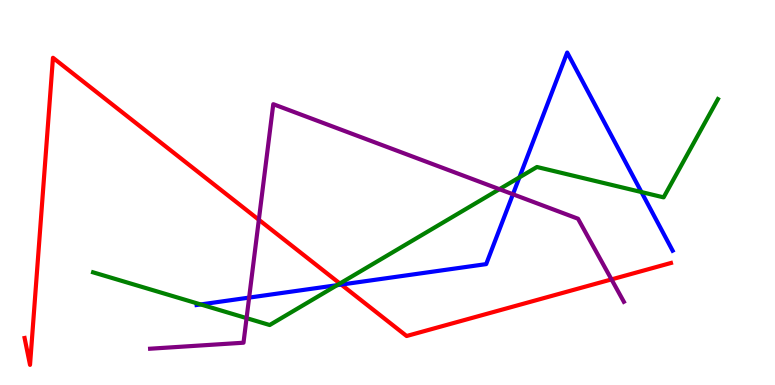[{'lines': ['blue', 'red'], 'intersections': [{'x': 4.4, 'y': 2.61}]}, {'lines': ['green', 'red'], 'intersections': [{'x': 4.39, 'y': 2.64}]}, {'lines': ['purple', 'red'], 'intersections': [{'x': 3.34, 'y': 4.29}, {'x': 7.89, 'y': 2.74}]}, {'lines': ['blue', 'green'], 'intersections': [{'x': 2.59, 'y': 2.09}, {'x': 4.35, 'y': 2.59}, {'x': 6.7, 'y': 5.39}, {'x': 8.28, 'y': 5.01}]}, {'lines': ['blue', 'purple'], 'intersections': [{'x': 3.21, 'y': 2.27}, {'x': 6.62, 'y': 4.95}]}, {'lines': ['green', 'purple'], 'intersections': [{'x': 3.18, 'y': 1.74}, {'x': 6.44, 'y': 5.09}]}]